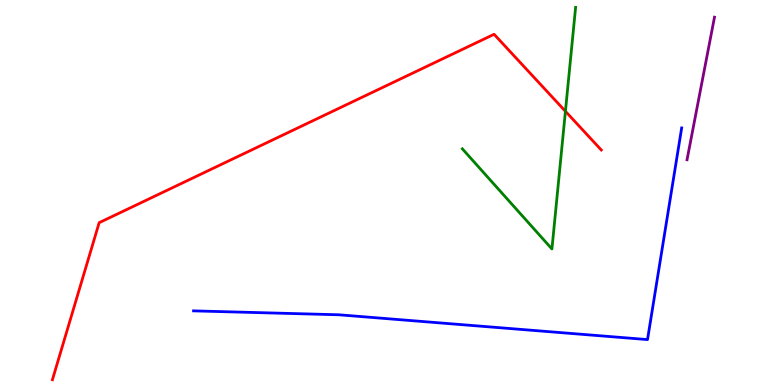[{'lines': ['blue', 'red'], 'intersections': []}, {'lines': ['green', 'red'], 'intersections': [{'x': 7.3, 'y': 7.11}]}, {'lines': ['purple', 'red'], 'intersections': []}, {'lines': ['blue', 'green'], 'intersections': []}, {'lines': ['blue', 'purple'], 'intersections': []}, {'lines': ['green', 'purple'], 'intersections': []}]